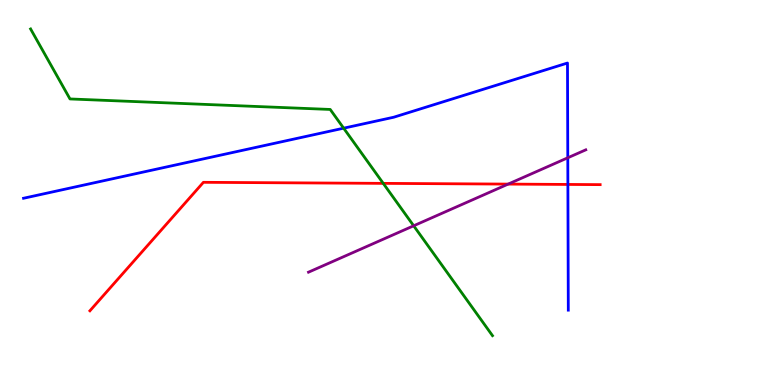[{'lines': ['blue', 'red'], 'intersections': [{'x': 7.33, 'y': 5.21}]}, {'lines': ['green', 'red'], 'intersections': [{'x': 4.95, 'y': 5.24}]}, {'lines': ['purple', 'red'], 'intersections': [{'x': 6.56, 'y': 5.22}]}, {'lines': ['blue', 'green'], 'intersections': [{'x': 4.43, 'y': 6.67}]}, {'lines': ['blue', 'purple'], 'intersections': [{'x': 7.33, 'y': 5.9}]}, {'lines': ['green', 'purple'], 'intersections': [{'x': 5.34, 'y': 4.14}]}]